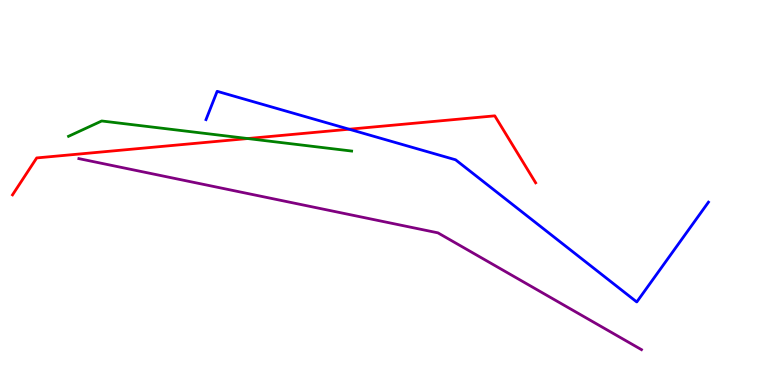[{'lines': ['blue', 'red'], 'intersections': [{'x': 4.51, 'y': 6.64}]}, {'lines': ['green', 'red'], 'intersections': [{'x': 3.2, 'y': 6.4}]}, {'lines': ['purple', 'red'], 'intersections': []}, {'lines': ['blue', 'green'], 'intersections': []}, {'lines': ['blue', 'purple'], 'intersections': []}, {'lines': ['green', 'purple'], 'intersections': []}]